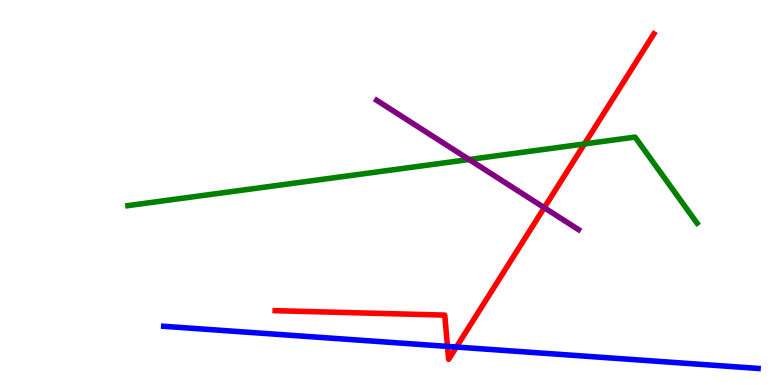[{'lines': ['blue', 'red'], 'intersections': [{'x': 5.77, 'y': 1.0}, {'x': 5.89, 'y': 0.986}]}, {'lines': ['green', 'red'], 'intersections': [{'x': 7.54, 'y': 6.26}]}, {'lines': ['purple', 'red'], 'intersections': [{'x': 7.02, 'y': 4.61}]}, {'lines': ['blue', 'green'], 'intersections': []}, {'lines': ['blue', 'purple'], 'intersections': []}, {'lines': ['green', 'purple'], 'intersections': [{'x': 6.05, 'y': 5.86}]}]